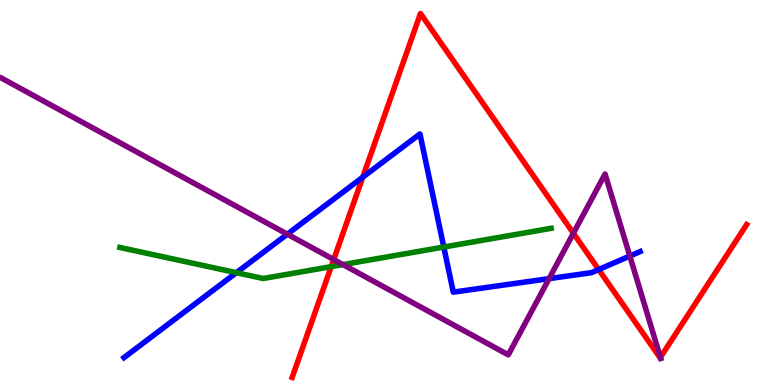[{'lines': ['blue', 'red'], 'intersections': [{'x': 4.68, 'y': 5.4}, {'x': 7.72, 'y': 3.0}]}, {'lines': ['green', 'red'], 'intersections': [{'x': 4.27, 'y': 3.07}]}, {'lines': ['purple', 'red'], 'intersections': [{'x': 4.31, 'y': 3.26}, {'x': 7.4, 'y': 3.94}, {'x': 8.52, 'y': 0.718}]}, {'lines': ['blue', 'green'], 'intersections': [{'x': 3.05, 'y': 2.92}, {'x': 5.73, 'y': 3.58}]}, {'lines': ['blue', 'purple'], 'intersections': [{'x': 3.71, 'y': 3.92}, {'x': 7.08, 'y': 2.76}, {'x': 8.13, 'y': 3.35}]}, {'lines': ['green', 'purple'], 'intersections': [{'x': 4.43, 'y': 3.13}]}]